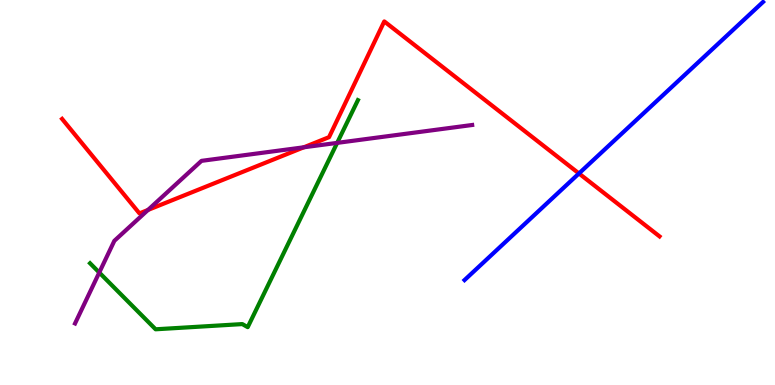[{'lines': ['blue', 'red'], 'intersections': [{'x': 7.47, 'y': 5.49}]}, {'lines': ['green', 'red'], 'intersections': []}, {'lines': ['purple', 'red'], 'intersections': [{'x': 1.91, 'y': 4.55}, {'x': 3.92, 'y': 6.17}]}, {'lines': ['blue', 'green'], 'intersections': []}, {'lines': ['blue', 'purple'], 'intersections': []}, {'lines': ['green', 'purple'], 'intersections': [{'x': 1.28, 'y': 2.92}, {'x': 4.35, 'y': 6.29}]}]